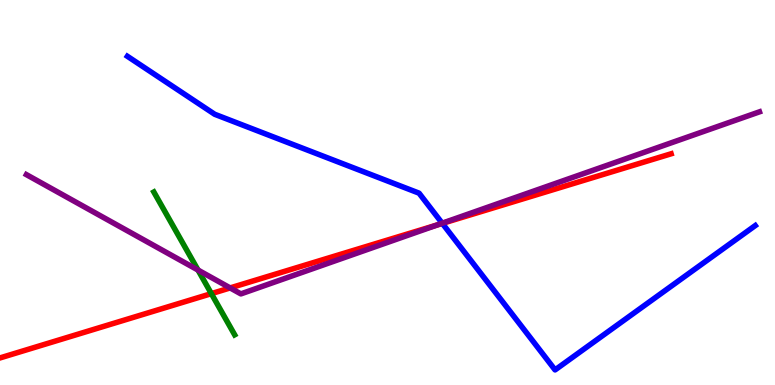[{'lines': ['blue', 'red'], 'intersections': [{'x': 5.71, 'y': 4.2}]}, {'lines': ['green', 'red'], 'intersections': [{'x': 2.73, 'y': 2.37}]}, {'lines': ['purple', 'red'], 'intersections': [{'x': 2.97, 'y': 2.52}, {'x': 5.65, 'y': 4.16}]}, {'lines': ['blue', 'green'], 'intersections': []}, {'lines': ['blue', 'purple'], 'intersections': [{'x': 5.71, 'y': 4.2}]}, {'lines': ['green', 'purple'], 'intersections': [{'x': 2.56, 'y': 2.99}]}]